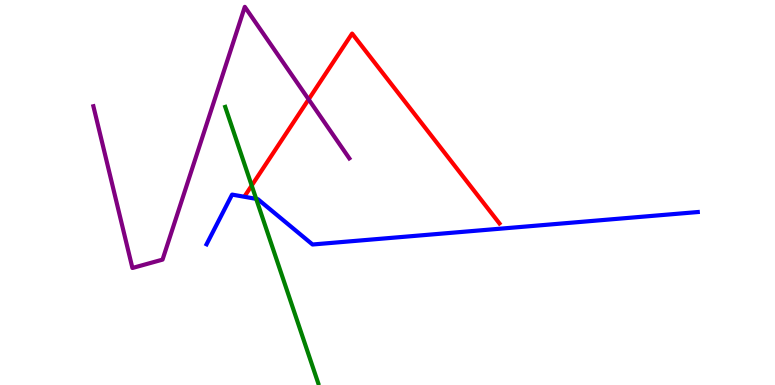[{'lines': ['blue', 'red'], 'intersections': []}, {'lines': ['green', 'red'], 'intersections': [{'x': 3.25, 'y': 5.18}]}, {'lines': ['purple', 'red'], 'intersections': [{'x': 3.98, 'y': 7.42}]}, {'lines': ['blue', 'green'], 'intersections': [{'x': 3.31, 'y': 4.84}]}, {'lines': ['blue', 'purple'], 'intersections': []}, {'lines': ['green', 'purple'], 'intersections': []}]